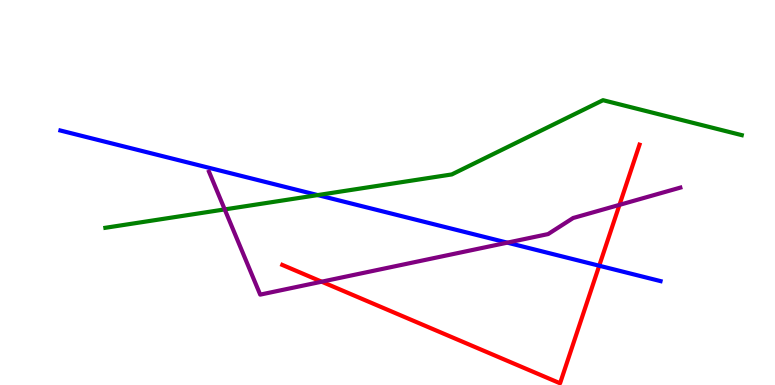[{'lines': ['blue', 'red'], 'intersections': [{'x': 7.73, 'y': 3.1}]}, {'lines': ['green', 'red'], 'intersections': []}, {'lines': ['purple', 'red'], 'intersections': [{'x': 4.15, 'y': 2.68}, {'x': 7.99, 'y': 4.68}]}, {'lines': ['blue', 'green'], 'intersections': [{'x': 4.1, 'y': 4.93}]}, {'lines': ['blue', 'purple'], 'intersections': [{'x': 6.55, 'y': 3.7}]}, {'lines': ['green', 'purple'], 'intersections': [{'x': 2.9, 'y': 4.56}]}]